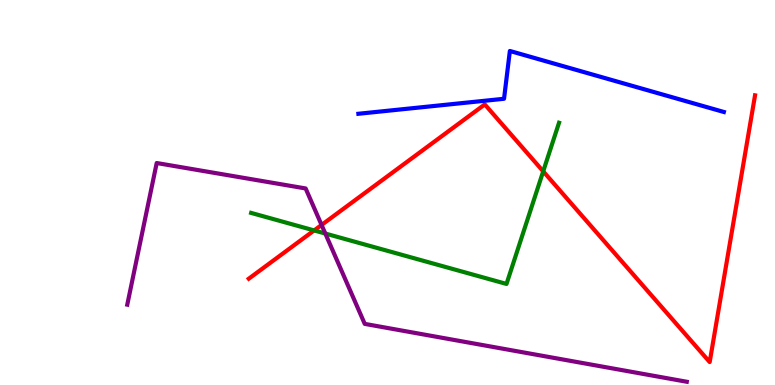[{'lines': ['blue', 'red'], 'intersections': []}, {'lines': ['green', 'red'], 'intersections': [{'x': 4.05, 'y': 4.01}, {'x': 7.01, 'y': 5.55}]}, {'lines': ['purple', 'red'], 'intersections': [{'x': 4.15, 'y': 4.16}]}, {'lines': ['blue', 'green'], 'intersections': []}, {'lines': ['blue', 'purple'], 'intersections': []}, {'lines': ['green', 'purple'], 'intersections': [{'x': 4.2, 'y': 3.93}]}]